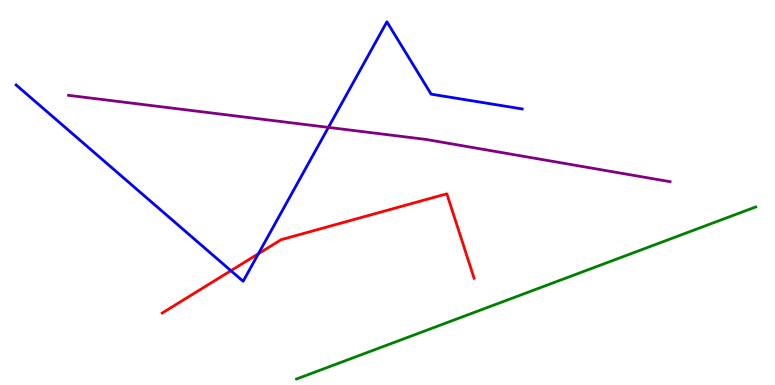[{'lines': ['blue', 'red'], 'intersections': [{'x': 2.98, 'y': 2.97}, {'x': 3.33, 'y': 3.41}]}, {'lines': ['green', 'red'], 'intersections': []}, {'lines': ['purple', 'red'], 'intersections': []}, {'lines': ['blue', 'green'], 'intersections': []}, {'lines': ['blue', 'purple'], 'intersections': [{'x': 4.24, 'y': 6.69}]}, {'lines': ['green', 'purple'], 'intersections': []}]